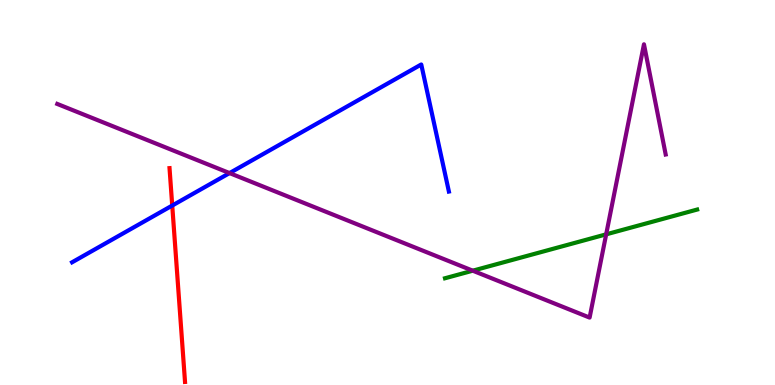[{'lines': ['blue', 'red'], 'intersections': [{'x': 2.22, 'y': 4.66}]}, {'lines': ['green', 'red'], 'intersections': []}, {'lines': ['purple', 'red'], 'intersections': []}, {'lines': ['blue', 'green'], 'intersections': []}, {'lines': ['blue', 'purple'], 'intersections': [{'x': 2.96, 'y': 5.5}]}, {'lines': ['green', 'purple'], 'intersections': [{'x': 6.1, 'y': 2.97}, {'x': 7.82, 'y': 3.91}]}]